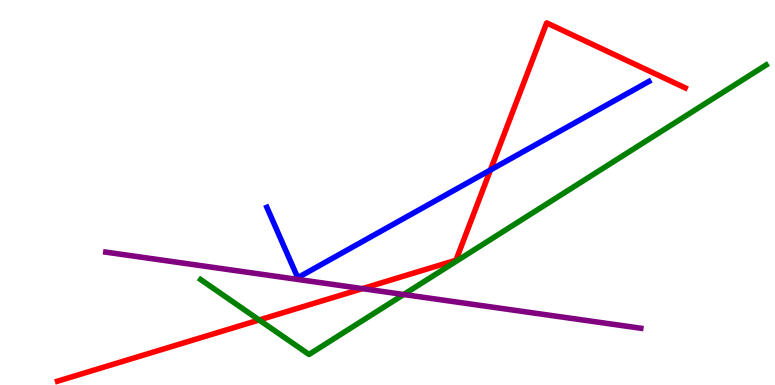[{'lines': ['blue', 'red'], 'intersections': [{'x': 6.33, 'y': 5.58}]}, {'lines': ['green', 'red'], 'intersections': [{'x': 3.34, 'y': 1.69}]}, {'lines': ['purple', 'red'], 'intersections': [{'x': 4.68, 'y': 2.5}]}, {'lines': ['blue', 'green'], 'intersections': []}, {'lines': ['blue', 'purple'], 'intersections': []}, {'lines': ['green', 'purple'], 'intersections': [{'x': 5.21, 'y': 2.35}]}]